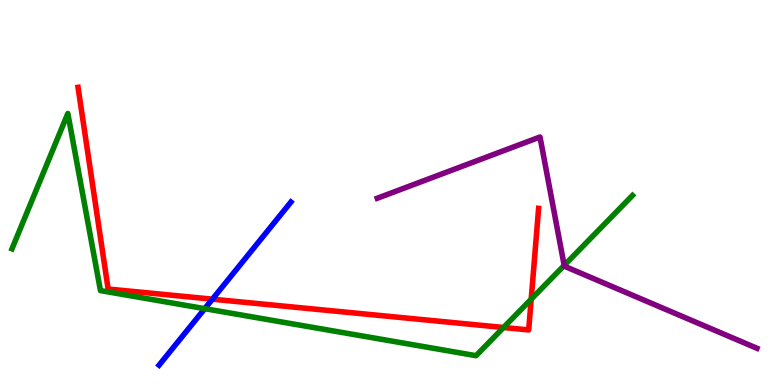[{'lines': ['blue', 'red'], 'intersections': [{'x': 2.74, 'y': 2.23}]}, {'lines': ['green', 'red'], 'intersections': [{'x': 6.5, 'y': 1.49}, {'x': 6.85, 'y': 2.23}]}, {'lines': ['purple', 'red'], 'intersections': []}, {'lines': ['blue', 'green'], 'intersections': [{'x': 2.64, 'y': 1.98}]}, {'lines': ['blue', 'purple'], 'intersections': []}, {'lines': ['green', 'purple'], 'intersections': [{'x': 7.28, 'y': 3.11}]}]